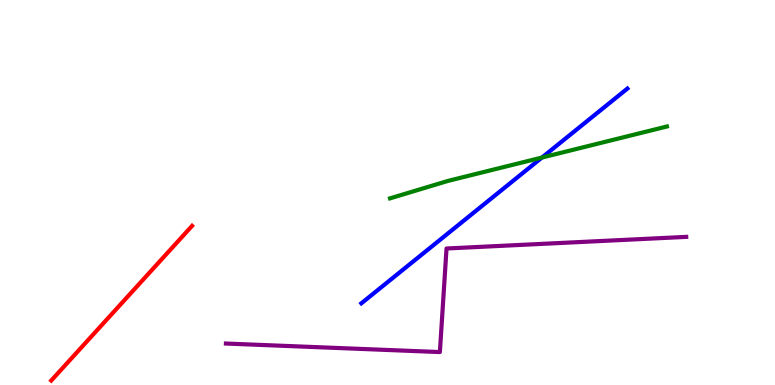[{'lines': ['blue', 'red'], 'intersections': []}, {'lines': ['green', 'red'], 'intersections': []}, {'lines': ['purple', 'red'], 'intersections': []}, {'lines': ['blue', 'green'], 'intersections': [{'x': 6.99, 'y': 5.91}]}, {'lines': ['blue', 'purple'], 'intersections': []}, {'lines': ['green', 'purple'], 'intersections': []}]